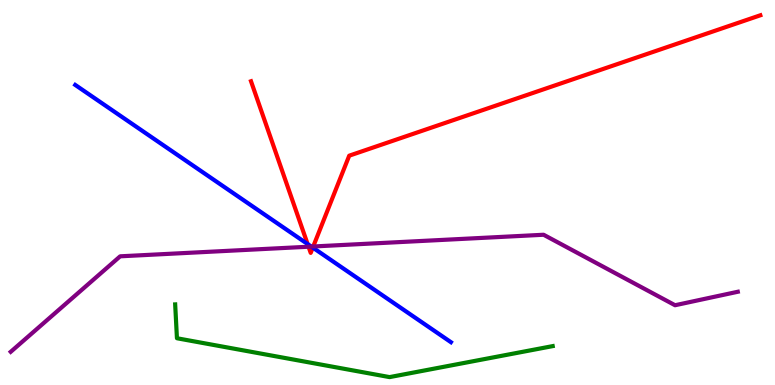[{'lines': ['blue', 'red'], 'intersections': [{'x': 3.97, 'y': 3.66}, {'x': 4.04, 'y': 3.57}]}, {'lines': ['green', 'red'], 'intersections': []}, {'lines': ['purple', 'red'], 'intersections': [{'x': 3.98, 'y': 3.59}, {'x': 4.04, 'y': 3.6}]}, {'lines': ['blue', 'green'], 'intersections': []}, {'lines': ['blue', 'purple'], 'intersections': [{'x': 4.02, 'y': 3.6}]}, {'lines': ['green', 'purple'], 'intersections': []}]